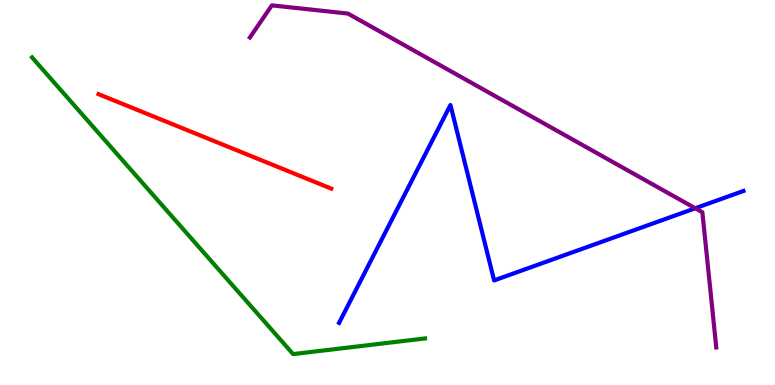[{'lines': ['blue', 'red'], 'intersections': []}, {'lines': ['green', 'red'], 'intersections': []}, {'lines': ['purple', 'red'], 'intersections': []}, {'lines': ['blue', 'green'], 'intersections': []}, {'lines': ['blue', 'purple'], 'intersections': [{'x': 8.97, 'y': 4.59}]}, {'lines': ['green', 'purple'], 'intersections': []}]